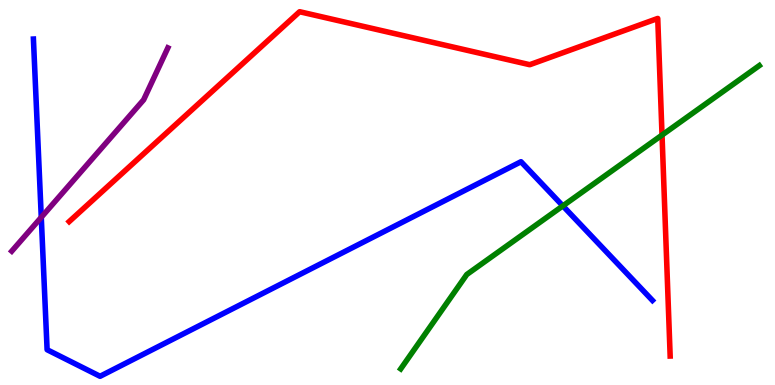[{'lines': ['blue', 'red'], 'intersections': []}, {'lines': ['green', 'red'], 'intersections': [{'x': 8.54, 'y': 6.49}]}, {'lines': ['purple', 'red'], 'intersections': []}, {'lines': ['blue', 'green'], 'intersections': [{'x': 7.26, 'y': 4.65}]}, {'lines': ['blue', 'purple'], 'intersections': [{'x': 0.533, 'y': 4.36}]}, {'lines': ['green', 'purple'], 'intersections': []}]